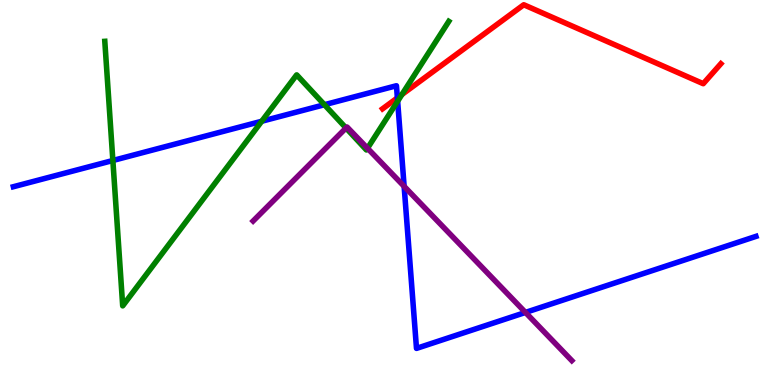[{'lines': ['blue', 'red'], 'intersections': [{'x': 5.13, 'y': 7.46}]}, {'lines': ['green', 'red'], 'intersections': [{'x': 5.19, 'y': 7.54}]}, {'lines': ['purple', 'red'], 'intersections': []}, {'lines': ['blue', 'green'], 'intersections': [{'x': 1.46, 'y': 5.83}, {'x': 3.38, 'y': 6.85}, {'x': 4.19, 'y': 7.28}, {'x': 5.13, 'y': 7.37}]}, {'lines': ['blue', 'purple'], 'intersections': [{'x': 5.21, 'y': 5.16}, {'x': 6.78, 'y': 1.88}]}, {'lines': ['green', 'purple'], 'intersections': [{'x': 4.46, 'y': 6.68}, {'x': 4.74, 'y': 6.15}]}]